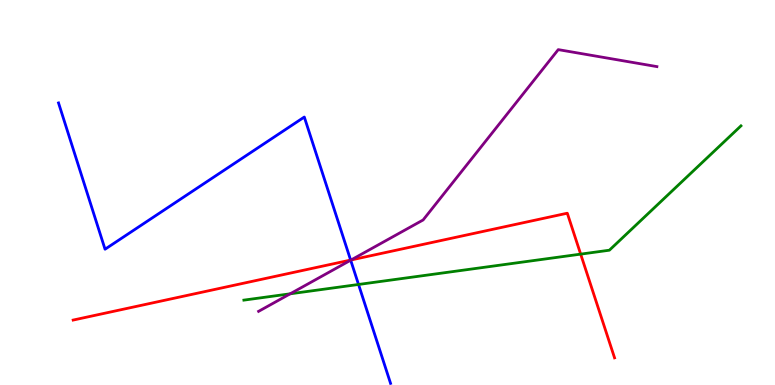[{'lines': ['blue', 'red'], 'intersections': [{'x': 4.52, 'y': 3.25}]}, {'lines': ['green', 'red'], 'intersections': [{'x': 7.49, 'y': 3.4}]}, {'lines': ['purple', 'red'], 'intersections': [{'x': 4.53, 'y': 3.25}]}, {'lines': ['blue', 'green'], 'intersections': [{'x': 4.63, 'y': 2.61}]}, {'lines': ['blue', 'purple'], 'intersections': [{'x': 4.52, 'y': 3.24}]}, {'lines': ['green', 'purple'], 'intersections': [{'x': 3.74, 'y': 2.37}]}]